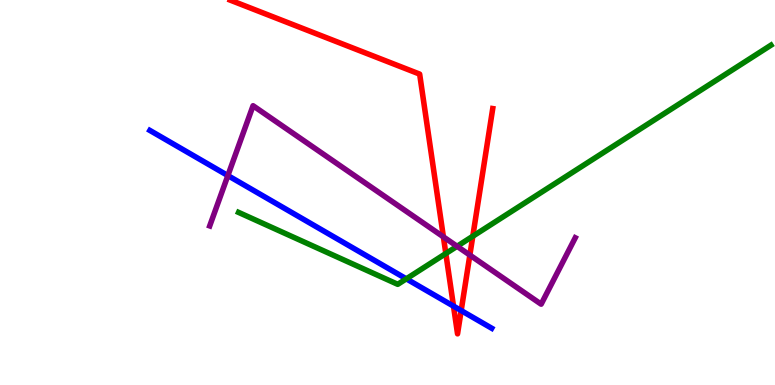[{'lines': ['blue', 'red'], 'intersections': [{'x': 5.85, 'y': 2.05}, {'x': 5.95, 'y': 1.93}]}, {'lines': ['green', 'red'], 'intersections': [{'x': 5.75, 'y': 3.42}, {'x': 6.1, 'y': 3.86}]}, {'lines': ['purple', 'red'], 'intersections': [{'x': 5.72, 'y': 3.85}, {'x': 6.06, 'y': 3.37}]}, {'lines': ['blue', 'green'], 'intersections': [{'x': 5.24, 'y': 2.76}]}, {'lines': ['blue', 'purple'], 'intersections': [{'x': 2.94, 'y': 5.44}]}, {'lines': ['green', 'purple'], 'intersections': [{'x': 5.9, 'y': 3.6}]}]